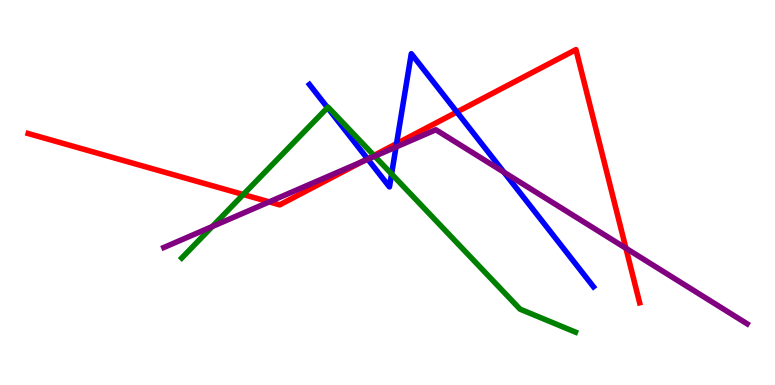[{'lines': ['blue', 'red'], 'intersections': [{'x': 4.74, 'y': 5.87}, {'x': 5.12, 'y': 6.27}, {'x': 5.9, 'y': 7.09}]}, {'lines': ['green', 'red'], 'intersections': [{'x': 3.14, 'y': 4.95}, {'x': 4.83, 'y': 5.96}]}, {'lines': ['purple', 'red'], 'intersections': [{'x': 3.47, 'y': 4.76}, {'x': 4.67, 'y': 5.8}, {'x': 8.08, 'y': 3.55}]}, {'lines': ['blue', 'green'], 'intersections': [{'x': 4.23, 'y': 7.2}, {'x': 5.05, 'y': 5.48}]}, {'lines': ['blue', 'purple'], 'intersections': [{'x': 4.75, 'y': 5.86}, {'x': 5.11, 'y': 6.18}, {'x': 6.5, 'y': 5.53}]}, {'lines': ['green', 'purple'], 'intersections': [{'x': 2.74, 'y': 4.12}, {'x': 4.83, 'y': 5.94}]}]